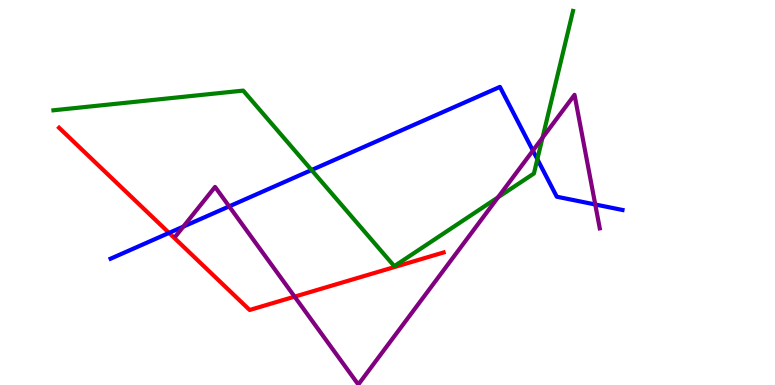[{'lines': ['blue', 'red'], 'intersections': [{'x': 2.18, 'y': 3.95}]}, {'lines': ['green', 'red'], 'intersections': []}, {'lines': ['purple', 'red'], 'intersections': [{'x': 3.8, 'y': 2.29}]}, {'lines': ['blue', 'green'], 'intersections': [{'x': 4.02, 'y': 5.58}, {'x': 6.93, 'y': 5.87}]}, {'lines': ['blue', 'purple'], 'intersections': [{'x': 2.37, 'y': 4.11}, {'x': 2.96, 'y': 4.64}, {'x': 6.88, 'y': 6.09}, {'x': 7.68, 'y': 4.69}]}, {'lines': ['green', 'purple'], 'intersections': [{'x': 6.43, 'y': 4.87}, {'x': 7.0, 'y': 6.42}]}]